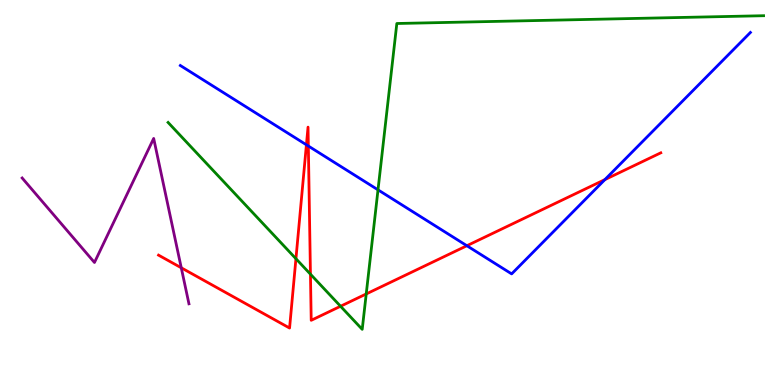[{'lines': ['blue', 'red'], 'intersections': [{'x': 3.95, 'y': 6.24}, {'x': 3.98, 'y': 6.21}, {'x': 6.02, 'y': 3.62}, {'x': 7.81, 'y': 5.34}]}, {'lines': ['green', 'red'], 'intersections': [{'x': 3.82, 'y': 3.28}, {'x': 4.01, 'y': 2.88}, {'x': 4.39, 'y': 2.05}, {'x': 4.73, 'y': 2.36}]}, {'lines': ['purple', 'red'], 'intersections': [{'x': 2.34, 'y': 3.04}]}, {'lines': ['blue', 'green'], 'intersections': [{'x': 4.88, 'y': 5.07}]}, {'lines': ['blue', 'purple'], 'intersections': []}, {'lines': ['green', 'purple'], 'intersections': []}]